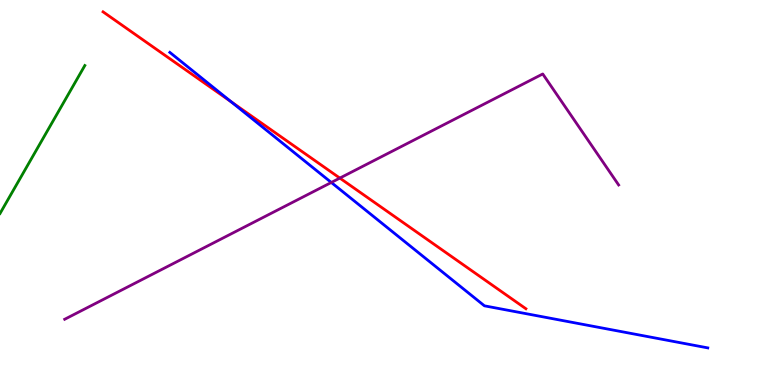[{'lines': ['blue', 'red'], 'intersections': [{'x': 2.98, 'y': 7.36}]}, {'lines': ['green', 'red'], 'intersections': []}, {'lines': ['purple', 'red'], 'intersections': [{'x': 4.38, 'y': 5.37}]}, {'lines': ['blue', 'green'], 'intersections': []}, {'lines': ['blue', 'purple'], 'intersections': [{'x': 4.27, 'y': 5.26}]}, {'lines': ['green', 'purple'], 'intersections': []}]